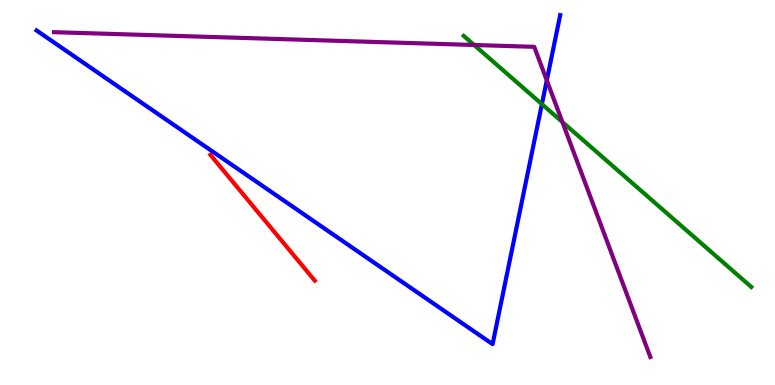[{'lines': ['blue', 'red'], 'intersections': []}, {'lines': ['green', 'red'], 'intersections': []}, {'lines': ['purple', 'red'], 'intersections': []}, {'lines': ['blue', 'green'], 'intersections': [{'x': 6.99, 'y': 7.29}]}, {'lines': ['blue', 'purple'], 'intersections': [{'x': 7.06, 'y': 7.91}]}, {'lines': ['green', 'purple'], 'intersections': [{'x': 6.12, 'y': 8.83}, {'x': 7.26, 'y': 6.83}]}]